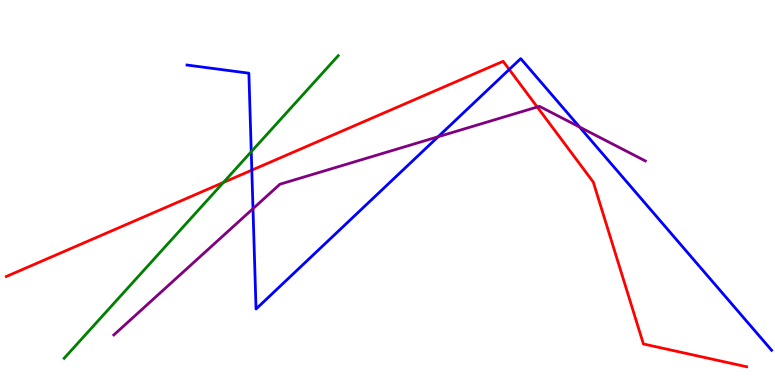[{'lines': ['blue', 'red'], 'intersections': [{'x': 3.25, 'y': 5.58}, {'x': 6.57, 'y': 8.2}]}, {'lines': ['green', 'red'], 'intersections': [{'x': 2.88, 'y': 5.26}]}, {'lines': ['purple', 'red'], 'intersections': [{'x': 6.93, 'y': 7.22}]}, {'lines': ['blue', 'green'], 'intersections': [{'x': 3.24, 'y': 6.06}]}, {'lines': ['blue', 'purple'], 'intersections': [{'x': 3.26, 'y': 4.58}, {'x': 5.65, 'y': 6.45}, {'x': 7.48, 'y': 6.7}]}, {'lines': ['green', 'purple'], 'intersections': []}]